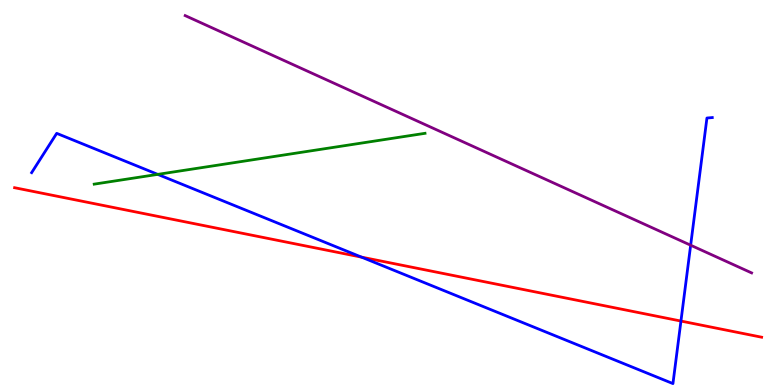[{'lines': ['blue', 'red'], 'intersections': [{'x': 4.66, 'y': 3.32}, {'x': 8.79, 'y': 1.66}]}, {'lines': ['green', 'red'], 'intersections': []}, {'lines': ['purple', 'red'], 'intersections': []}, {'lines': ['blue', 'green'], 'intersections': [{'x': 2.04, 'y': 5.47}]}, {'lines': ['blue', 'purple'], 'intersections': [{'x': 8.91, 'y': 3.63}]}, {'lines': ['green', 'purple'], 'intersections': []}]